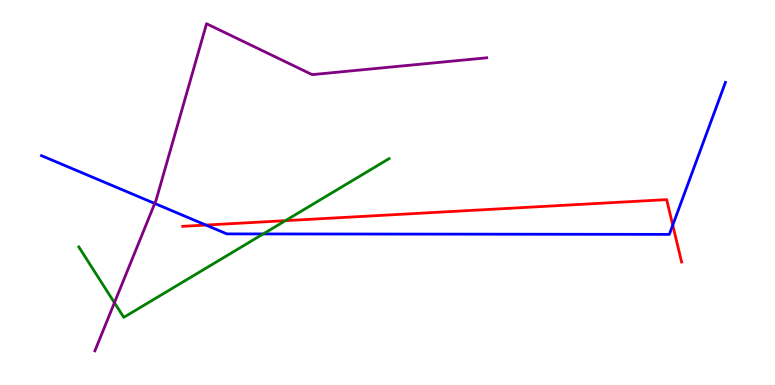[{'lines': ['blue', 'red'], 'intersections': [{'x': 2.66, 'y': 4.15}, {'x': 8.68, 'y': 4.15}]}, {'lines': ['green', 'red'], 'intersections': [{'x': 3.68, 'y': 4.27}]}, {'lines': ['purple', 'red'], 'intersections': []}, {'lines': ['blue', 'green'], 'intersections': [{'x': 3.4, 'y': 3.92}]}, {'lines': ['blue', 'purple'], 'intersections': [{'x': 2.0, 'y': 4.72}]}, {'lines': ['green', 'purple'], 'intersections': [{'x': 1.48, 'y': 2.14}]}]